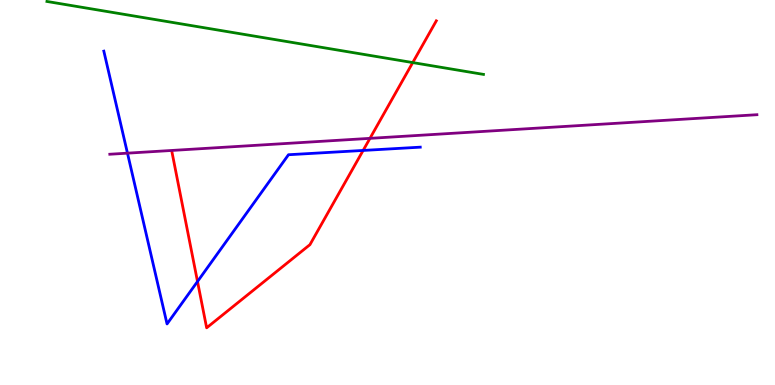[{'lines': ['blue', 'red'], 'intersections': [{'x': 2.55, 'y': 2.69}, {'x': 4.69, 'y': 6.09}]}, {'lines': ['green', 'red'], 'intersections': [{'x': 5.33, 'y': 8.37}]}, {'lines': ['purple', 'red'], 'intersections': [{'x': 4.77, 'y': 6.41}]}, {'lines': ['blue', 'green'], 'intersections': []}, {'lines': ['blue', 'purple'], 'intersections': [{'x': 1.64, 'y': 6.02}]}, {'lines': ['green', 'purple'], 'intersections': []}]